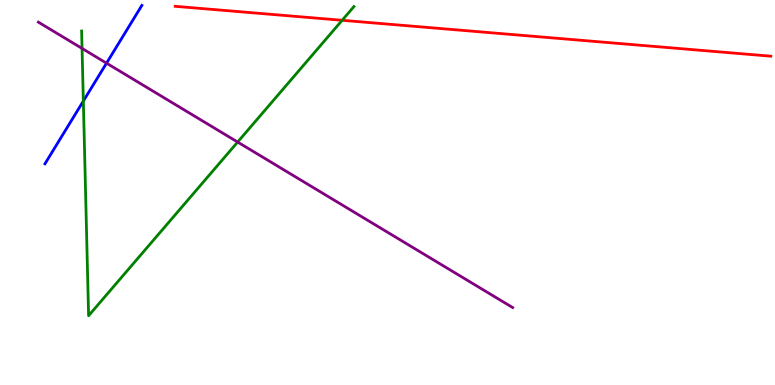[{'lines': ['blue', 'red'], 'intersections': []}, {'lines': ['green', 'red'], 'intersections': [{'x': 4.41, 'y': 9.47}]}, {'lines': ['purple', 'red'], 'intersections': []}, {'lines': ['blue', 'green'], 'intersections': [{'x': 1.08, 'y': 7.37}]}, {'lines': ['blue', 'purple'], 'intersections': [{'x': 1.37, 'y': 8.36}]}, {'lines': ['green', 'purple'], 'intersections': [{'x': 1.06, 'y': 8.74}, {'x': 3.07, 'y': 6.31}]}]